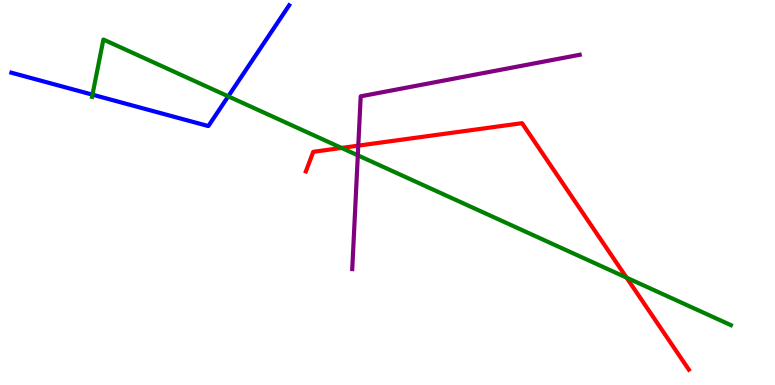[{'lines': ['blue', 'red'], 'intersections': []}, {'lines': ['green', 'red'], 'intersections': [{'x': 4.41, 'y': 6.16}, {'x': 8.08, 'y': 2.79}]}, {'lines': ['purple', 'red'], 'intersections': [{'x': 4.62, 'y': 6.22}]}, {'lines': ['blue', 'green'], 'intersections': [{'x': 1.19, 'y': 7.54}, {'x': 2.94, 'y': 7.5}]}, {'lines': ['blue', 'purple'], 'intersections': []}, {'lines': ['green', 'purple'], 'intersections': [{'x': 4.62, 'y': 5.97}]}]